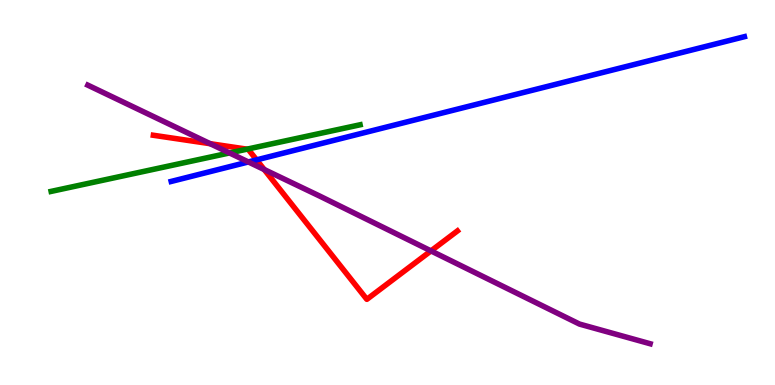[{'lines': ['blue', 'red'], 'intersections': [{'x': 3.31, 'y': 5.85}]}, {'lines': ['green', 'red'], 'intersections': [{'x': 3.19, 'y': 6.13}]}, {'lines': ['purple', 'red'], 'intersections': [{'x': 2.71, 'y': 6.27}, {'x': 3.41, 'y': 5.6}, {'x': 5.56, 'y': 3.48}]}, {'lines': ['blue', 'green'], 'intersections': []}, {'lines': ['blue', 'purple'], 'intersections': [{'x': 3.2, 'y': 5.79}]}, {'lines': ['green', 'purple'], 'intersections': [{'x': 2.96, 'y': 6.03}]}]